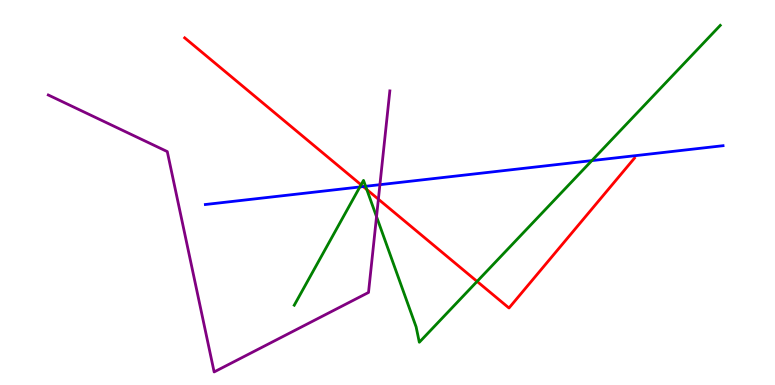[{'lines': ['blue', 'red'], 'intersections': [{'x': 4.69, 'y': 5.15}]}, {'lines': ['green', 'red'], 'intersections': [{'x': 4.66, 'y': 5.2}, {'x': 4.73, 'y': 5.08}, {'x': 6.16, 'y': 2.69}]}, {'lines': ['purple', 'red'], 'intersections': [{'x': 4.88, 'y': 4.83}]}, {'lines': ['blue', 'green'], 'intersections': [{'x': 4.64, 'y': 5.14}, {'x': 4.72, 'y': 5.16}, {'x': 7.64, 'y': 5.83}]}, {'lines': ['blue', 'purple'], 'intersections': [{'x': 4.9, 'y': 5.2}]}, {'lines': ['green', 'purple'], 'intersections': [{'x': 4.86, 'y': 4.37}]}]